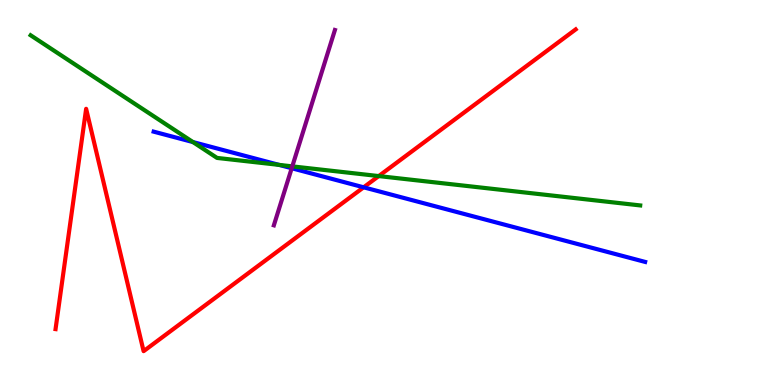[{'lines': ['blue', 'red'], 'intersections': [{'x': 4.69, 'y': 5.13}]}, {'lines': ['green', 'red'], 'intersections': [{'x': 4.89, 'y': 5.43}]}, {'lines': ['purple', 'red'], 'intersections': []}, {'lines': ['blue', 'green'], 'intersections': [{'x': 2.49, 'y': 6.31}, {'x': 3.6, 'y': 5.72}]}, {'lines': ['blue', 'purple'], 'intersections': [{'x': 3.76, 'y': 5.63}]}, {'lines': ['green', 'purple'], 'intersections': [{'x': 3.77, 'y': 5.68}]}]